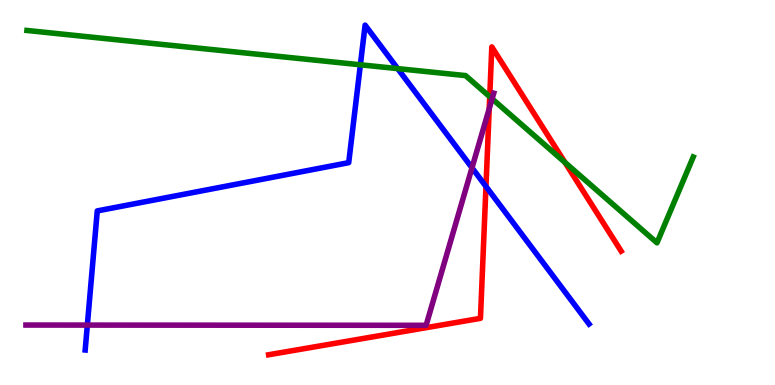[{'lines': ['blue', 'red'], 'intersections': [{'x': 6.27, 'y': 5.16}]}, {'lines': ['green', 'red'], 'intersections': [{'x': 6.32, 'y': 7.49}, {'x': 7.29, 'y': 5.78}]}, {'lines': ['purple', 'red'], 'intersections': [{'x': 6.31, 'y': 7.18}]}, {'lines': ['blue', 'green'], 'intersections': [{'x': 4.65, 'y': 8.32}, {'x': 5.13, 'y': 8.22}]}, {'lines': ['blue', 'purple'], 'intersections': [{'x': 1.13, 'y': 1.56}, {'x': 6.09, 'y': 5.64}]}, {'lines': ['green', 'purple'], 'intersections': [{'x': 6.35, 'y': 7.43}]}]